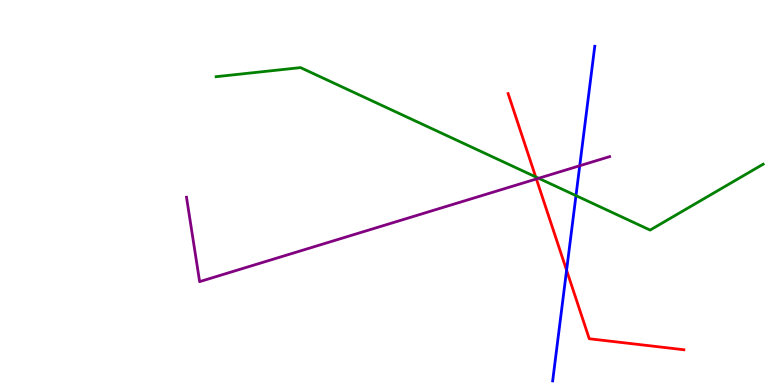[{'lines': ['blue', 'red'], 'intersections': [{'x': 7.31, 'y': 2.98}]}, {'lines': ['green', 'red'], 'intersections': [{'x': 6.91, 'y': 5.41}]}, {'lines': ['purple', 'red'], 'intersections': [{'x': 6.92, 'y': 5.35}]}, {'lines': ['blue', 'green'], 'intersections': [{'x': 7.43, 'y': 4.92}]}, {'lines': ['blue', 'purple'], 'intersections': [{'x': 7.48, 'y': 5.7}]}, {'lines': ['green', 'purple'], 'intersections': [{'x': 6.95, 'y': 5.37}]}]